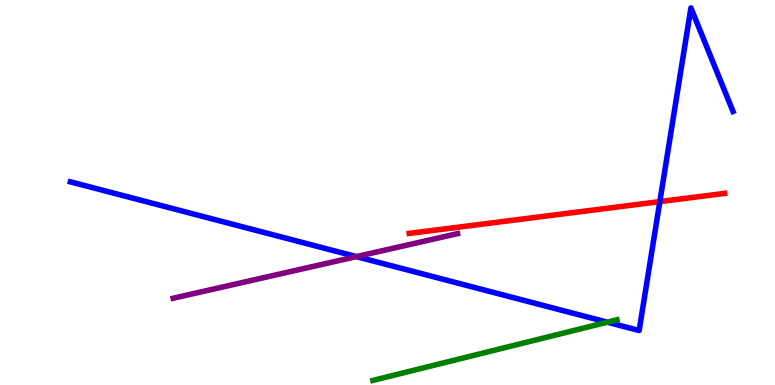[{'lines': ['blue', 'red'], 'intersections': [{'x': 8.51, 'y': 4.76}]}, {'lines': ['green', 'red'], 'intersections': []}, {'lines': ['purple', 'red'], 'intersections': []}, {'lines': ['blue', 'green'], 'intersections': [{'x': 7.84, 'y': 1.63}]}, {'lines': ['blue', 'purple'], 'intersections': [{'x': 4.6, 'y': 3.33}]}, {'lines': ['green', 'purple'], 'intersections': []}]